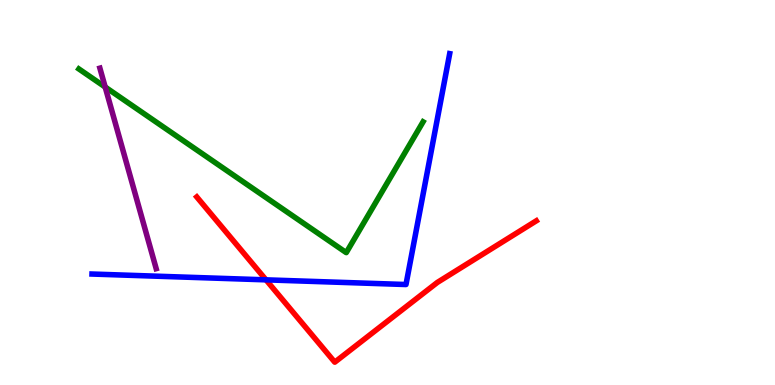[{'lines': ['blue', 'red'], 'intersections': [{'x': 3.43, 'y': 2.73}]}, {'lines': ['green', 'red'], 'intersections': []}, {'lines': ['purple', 'red'], 'intersections': []}, {'lines': ['blue', 'green'], 'intersections': []}, {'lines': ['blue', 'purple'], 'intersections': []}, {'lines': ['green', 'purple'], 'intersections': [{'x': 1.36, 'y': 7.74}]}]